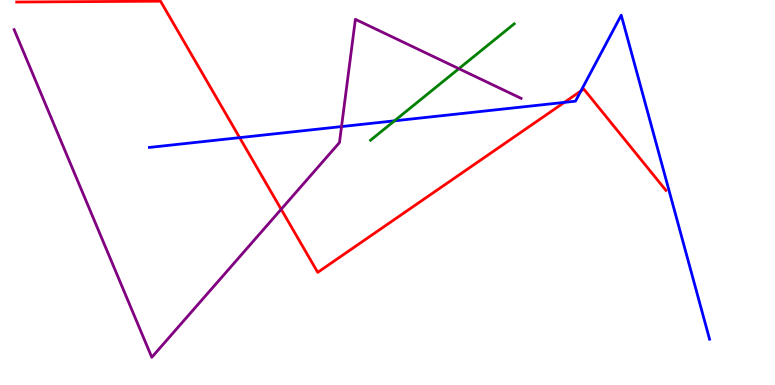[{'lines': ['blue', 'red'], 'intersections': [{'x': 3.09, 'y': 6.43}, {'x': 7.28, 'y': 7.34}, {'x': 7.5, 'y': 7.64}]}, {'lines': ['green', 'red'], 'intersections': []}, {'lines': ['purple', 'red'], 'intersections': [{'x': 3.63, 'y': 4.56}]}, {'lines': ['blue', 'green'], 'intersections': [{'x': 5.09, 'y': 6.86}]}, {'lines': ['blue', 'purple'], 'intersections': [{'x': 4.41, 'y': 6.71}]}, {'lines': ['green', 'purple'], 'intersections': [{'x': 5.92, 'y': 8.22}]}]